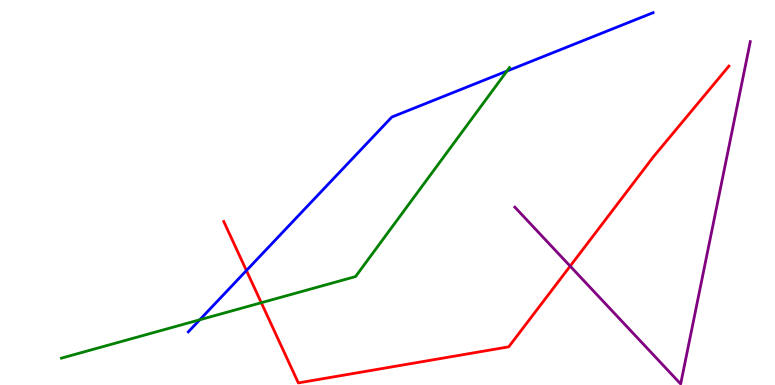[{'lines': ['blue', 'red'], 'intersections': [{'x': 3.18, 'y': 2.97}]}, {'lines': ['green', 'red'], 'intersections': [{'x': 3.37, 'y': 2.14}]}, {'lines': ['purple', 'red'], 'intersections': [{'x': 7.36, 'y': 3.09}]}, {'lines': ['blue', 'green'], 'intersections': [{'x': 2.58, 'y': 1.69}, {'x': 6.54, 'y': 8.15}]}, {'lines': ['blue', 'purple'], 'intersections': []}, {'lines': ['green', 'purple'], 'intersections': []}]